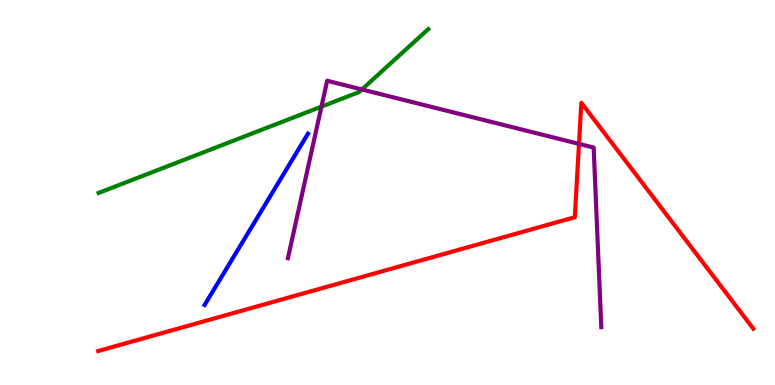[{'lines': ['blue', 'red'], 'intersections': []}, {'lines': ['green', 'red'], 'intersections': []}, {'lines': ['purple', 'red'], 'intersections': [{'x': 7.47, 'y': 6.26}]}, {'lines': ['blue', 'green'], 'intersections': []}, {'lines': ['blue', 'purple'], 'intersections': []}, {'lines': ['green', 'purple'], 'intersections': [{'x': 4.15, 'y': 7.23}, {'x': 4.67, 'y': 7.68}]}]